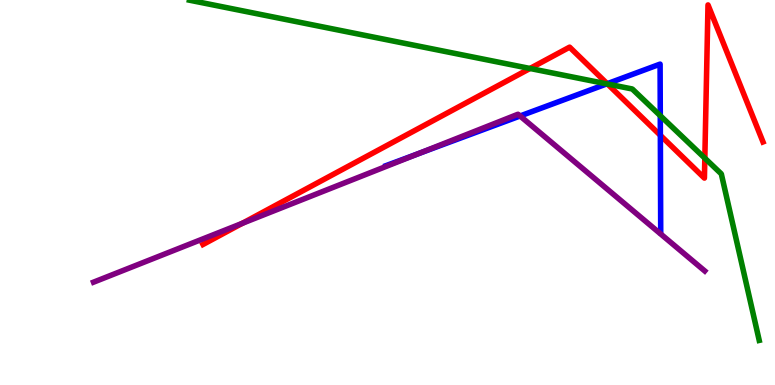[{'lines': ['blue', 'red'], 'intersections': [{'x': 7.84, 'y': 7.83}, {'x': 8.52, 'y': 6.49}]}, {'lines': ['green', 'red'], 'intersections': [{'x': 6.84, 'y': 8.22}, {'x': 7.84, 'y': 7.82}, {'x': 9.09, 'y': 5.89}]}, {'lines': ['purple', 'red'], 'intersections': [{'x': 3.13, 'y': 4.2}]}, {'lines': ['blue', 'green'], 'intersections': [{'x': 7.83, 'y': 7.82}, {'x': 8.52, 'y': 6.99}]}, {'lines': ['blue', 'purple'], 'intersections': [{'x': 5.4, 'y': 6.01}, {'x': 6.71, 'y': 6.99}]}, {'lines': ['green', 'purple'], 'intersections': []}]